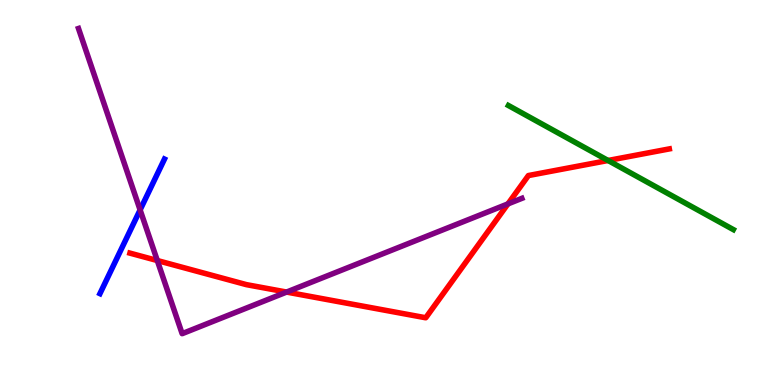[{'lines': ['blue', 'red'], 'intersections': []}, {'lines': ['green', 'red'], 'intersections': [{'x': 7.85, 'y': 5.83}]}, {'lines': ['purple', 'red'], 'intersections': [{'x': 2.03, 'y': 3.23}, {'x': 3.7, 'y': 2.41}, {'x': 6.55, 'y': 4.7}]}, {'lines': ['blue', 'green'], 'intersections': []}, {'lines': ['blue', 'purple'], 'intersections': [{'x': 1.81, 'y': 4.55}]}, {'lines': ['green', 'purple'], 'intersections': []}]